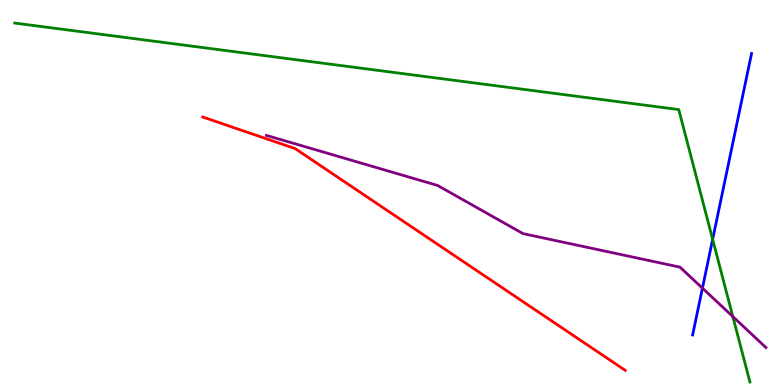[{'lines': ['blue', 'red'], 'intersections': []}, {'lines': ['green', 'red'], 'intersections': []}, {'lines': ['purple', 'red'], 'intersections': []}, {'lines': ['blue', 'green'], 'intersections': [{'x': 9.2, 'y': 3.78}]}, {'lines': ['blue', 'purple'], 'intersections': [{'x': 9.06, 'y': 2.52}]}, {'lines': ['green', 'purple'], 'intersections': [{'x': 9.46, 'y': 1.78}]}]